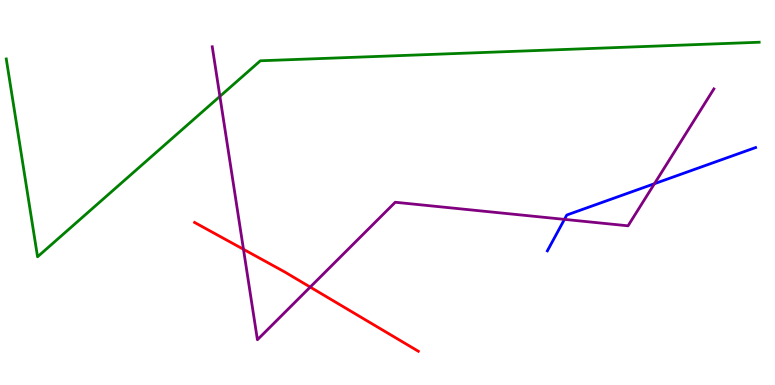[{'lines': ['blue', 'red'], 'intersections': []}, {'lines': ['green', 'red'], 'intersections': []}, {'lines': ['purple', 'red'], 'intersections': [{'x': 3.14, 'y': 3.52}, {'x': 4.0, 'y': 2.54}]}, {'lines': ['blue', 'green'], 'intersections': []}, {'lines': ['blue', 'purple'], 'intersections': [{'x': 7.28, 'y': 4.3}, {'x': 8.44, 'y': 5.23}]}, {'lines': ['green', 'purple'], 'intersections': [{'x': 2.84, 'y': 7.5}]}]